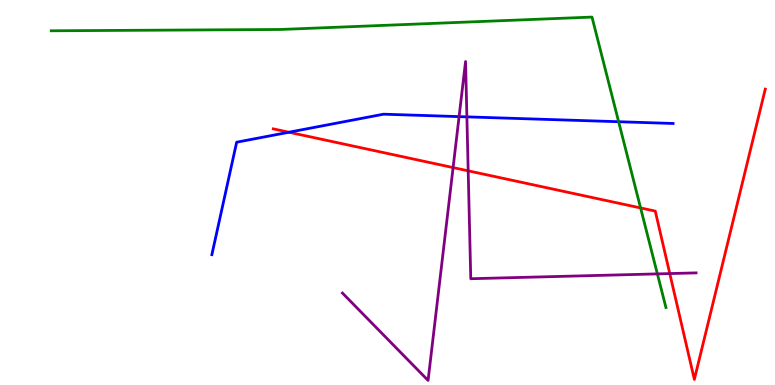[{'lines': ['blue', 'red'], 'intersections': [{'x': 3.73, 'y': 6.57}]}, {'lines': ['green', 'red'], 'intersections': [{'x': 8.27, 'y': 4.6}]}, {'lines': ['purple', 'red'], 'intersections': [{'x': 5.85, 'y': 5.65}, {'x': 6.04, 'y': 5.56}, {'x': 8.64, 'y': 2.89}]}, {'lines': ['blue', 'green'], 'intersections': [{'x': 7.98, 'y': 6.84}]}, {'lines': ['blue', 'purple'], 'intersections': [{'x': 5.92, 'y': 6.97}, {'x': 6.02, 'y': 6.96}]}, {'lines': ['green', 'purple'], 'intersections': [{'x': 8.48, 'y': 2.89}]}]